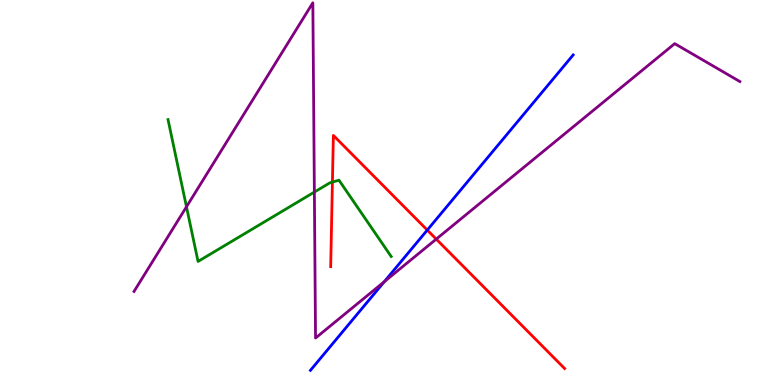[{'lines': ['blue', 'red'], 'intersections': [{'x': 5.51, 'y': 4.02}]}, {'lines': ['green', 'red'], 'intersections': [{'x': 4.29, 'y': 5.27}]}, {'lines': ['purple', 'red'], 'intersections': [{'x': 5.63, 'y': 3.79}]}, {'lines': ['blue', 'green'], 'intersections': []}, {'lines': ['blue', 'purple'], 'intersections': [{'x': 4.96, 'y': 2.68}]}, {'lines': ['green', 'purple'], 'intersections': [{'x': 2.41, 'y': 4.63}, {'x': 4.06, 'y': 5.01}]}]